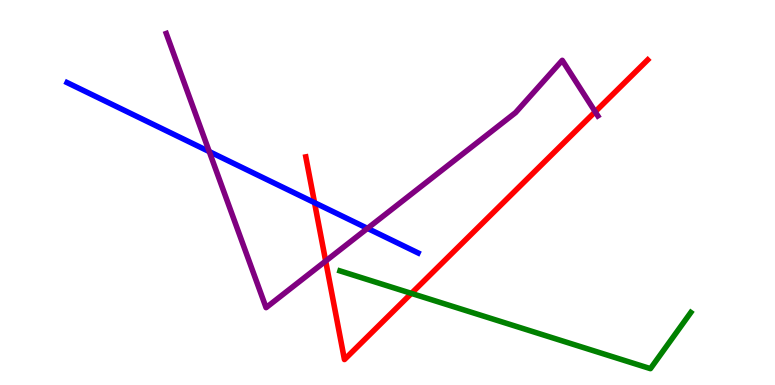[{'lines': ['blue', 'red'], 'intersections': [{'x': 4.06, 'y': 4.74}]}, {'lines': ['green', 'red'], 'intersections': [{'x': 5.31, 'y': 2.38}]}, {'lines': ['purple', 'red'], 'intersections': [{'x': 4.2, 'y': 3.22}, {'x': 7.68, 'y': 7.1}]}, {'lines': ['blue', 'green'], 'intersections': []}, {'lines': ['blue', 'purple'], 'intersections': [{'x': 2.7, 'y': 6.06}, {'x': 4.74, 'y': 4.07}]}, {'lines': ['green', 'purple'], 'intersections': []}]